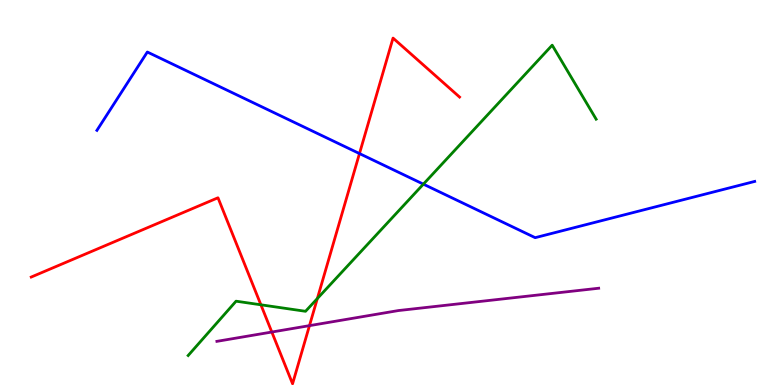[{'lines': ['blue', 'red'], 'intersections': [{'x': 4.64, 'y': 6.01}]}, {'lines': ['green', 'red'], 'intersections': [{'x': 3.37, 'y': 2.08}, {'x': 4.09, 'y': 2.25}]}, {'lines': ['purple', 'red'], 'intersections': [{'x': 3.51, 'y': 1.38}, {'x': 3.99, 'y': 1.54}]}, {'lines': ['blue', 'green'], 'intersections': [{'x': 5.46, 'y': 5.22}]}, {'lines': ['blue', 'purple'], 'intersections': []}, {'lines': ['green', 'purple'], 'intersections': []}]